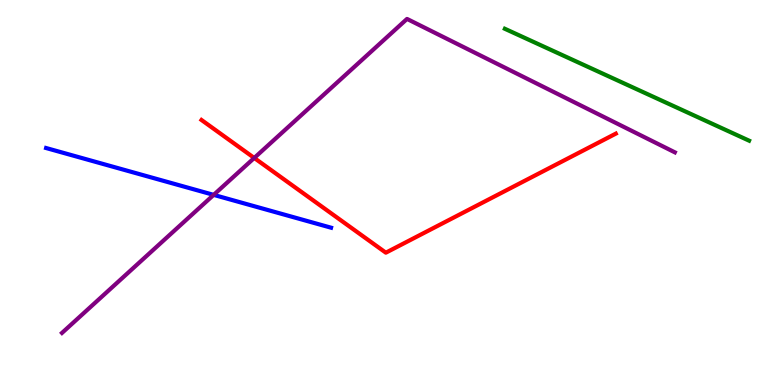[{'lines': ['blue', 'red'], 'intersections': []}, {'lines': ['green', 'red'], 'intersections': []}, {'lines': ['purple', 'red'], 'intersections': [{'x': 3.28, 'y': 5.9}]}, {'lines': ['blue', 'green'], 'intersections': []}, {'lines': ['blue', 'purple'], 'intersections': [{'x': 2.76, 'y': 4.94}]}, {'lines': ['green', 'purple'], 'intersections': []}]